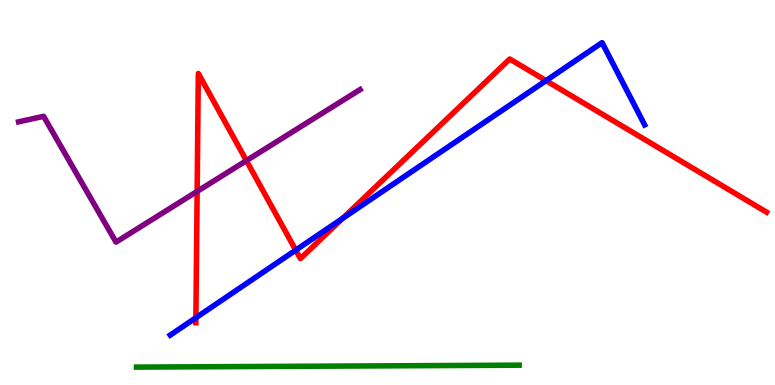[{'lines': ['blue', 'red'], 'intersections': [{'x': 2.53, 'y': 1.75}, {'x': 3.82, 'y': 3.5}, {'x': 4.42, 'y': 4.33}, {'x': 7.05, 'y': 7.91}]}, {'lines': ['green', 'red'], 'intersections': []}, {'lines': ['purple', 'red'], 'intersections': [{'x': 2.54, 'y': 5.03}, {'x': 3.18, 'y': 5.83}]}, {'lines': ['blue', 'green'], 'intersections': []}, {'lines': ['blue', 'purple'], 'intersections': []}, {'lines': ['green', 'purple'], 'intersections': []}]